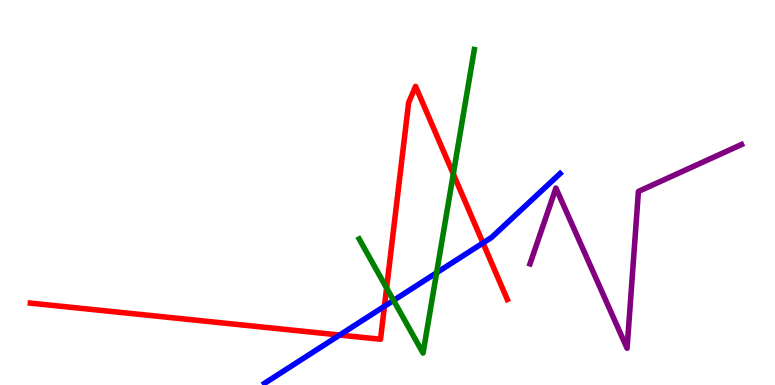[{'lines': ['blue', 'red'], 'intersections': [{'x': 4.38, 'y': 1.3}, {'x': 4.96, 'y': 2.04}, {'x': 6.23, 'y': 3.69}]}, {'lines': ['green', 'red'], 'intersections': [{'x': 4.99, 'y': 2.52}, {'x': 5.85, 'y': 5.48}]}, {'lines': ['purple', 'red'], 'intersections': []}, {'lines': ['blue', 'green'], 'intersections': [{'x': 5.08, 'y': 2.2}, {'x': 5.63, 'y': 2.92}]}, {'lines': ['blue', 'purple'], 'intersections': []}, {'lines': ['green', 'purple'], 'intersections': []}]